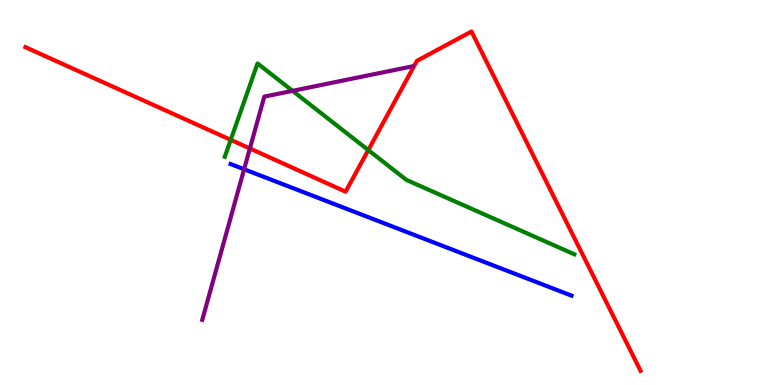[{'lines': ['blue', 'red'], 'intersections': []}, {'lines': ['green', 'red'], 'intersections': [{'x': 2.98, 'y': 6.37}, {'x': 4.75, 'y': 6.1}]}, {'lines': ['purple', 'red'], 'intersections': [{'x': 3.22, 'y': 6.14}]}, {'lines': ['blue', 'green'], 'intersections': []}, {'lines': ['blue', 'purple'], 'intersections': [{'x': 3.15, 'y': 5.6}]}, {'lines': ['green', 'purple'], 'intersections': [{'x': 3.77, 'y': 7.64}]}]